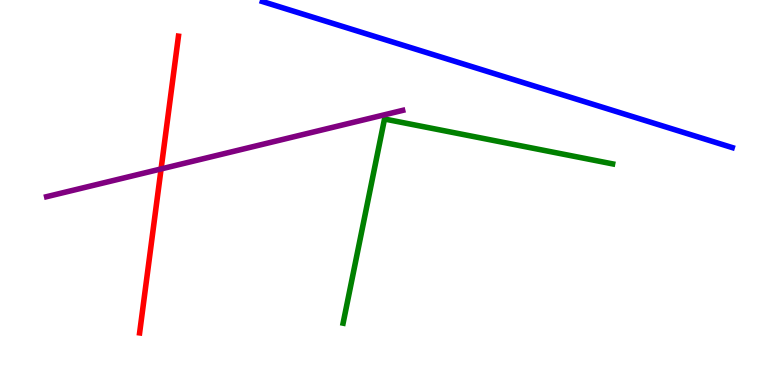[{'lines': ['blue', 'red'], 'intersections': []}, {'lines': ['green', 'red'], 'intersections': []}, {'lines': ['purple', 'red'], 'intersections': [{'x': 2.08, 'y': 5.61}]}, {'lines': ['blue', 'green'], 'intersections': []}, {'lines': ['blue', 'purple'], 'intersections': []}, {'lines': ['green', 'purple'], 'intersections': []}]